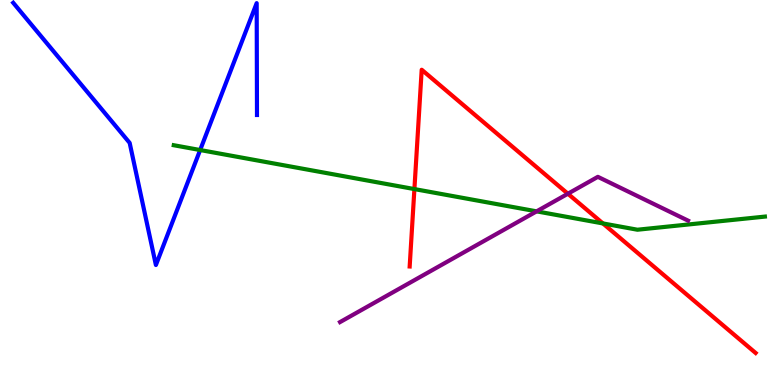[{'lines': ['blue', 'red'], 'intersections': []}, {'lines': ['green', 'red'], 'intersections': [{'x': 5.35, 'y': 5.09}, {'x': 7.78, 'y': 4.2}]}, {'lines': ['purple', 'red'], 'intersections': [{'x': 7.33, 'y': 4.97}]}, {'lines': ['blue', 'green'], 'intersections': [{'x': 2.58, 'y': 6.1}]}, {'lines': ['blue', 'purple'], 'intersections': []}, {'lines': ['green', 'purple'], 'intersections': [{'x': 6.92, 'y': 4.51}]}]